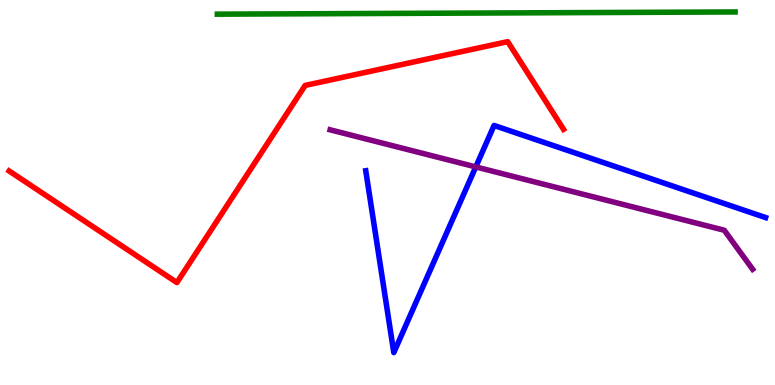[{'lines': ['blue', 'red'], 'intersections': []}, {'lines': ['green', 'red'], 'intersections': []}, {'lines': ['purple', 'red'], 'intersections': []}, {'lines': ['blue', 'green'], 'intersections': []}, {'lines': ['blue', 'purple'], 'intersections': [{'x': 6.14, 'y': 5.66}]}, {'lines': ['green', 'purple'], 'intersections': []}]